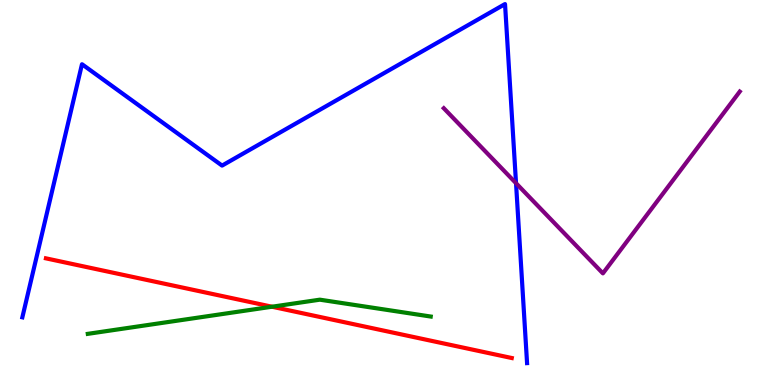[{'lines': ['blue', 'red'], 'intersections': []}, {'lines': ['green', 'red'], 'intersections': [{'x': 3.51, 'y': 2.03}]}, {'lines': ['purple', 'red'], 'intersections': []}, {'lines': ['blue', 'green'], 'intersections': []}, {'lines': ['blue', 'purple'], 'intersections': [{'x': 6.66, 'y': 5.24}]}, {'lines': ['green', 'purple'], 'intersections': []}]